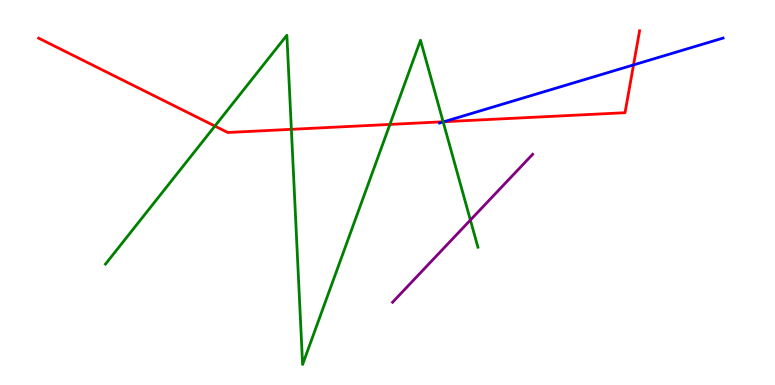[{'lines': ['blue', 'red'], 'intersections': [{'x': 5.73, 'y': 6.84}, {'x': 8.17, 'y': 8.31}]}, {'lines': ['green', 'red'], 'intersections': [{'x': 2.77, 'y': 6.73}, {'x': 3.76, 'y': 6.64}, {'x': 5.03, 'y': 6.77}, {'x': 5.72, 'y': 6.84}]}, {'lines': ['purple', 'red'], 'intersections': []}, {'lines': ['blue', 'green'], 'intersections': [{'x': 5.72, 'y': 6.83}]}, {'lines': ['blue', 'purple'], 'intersections': []}, {'lines': ['green', 'purple'], 'intersections': [{'x': 6.07, 'y': 4.28}]}]